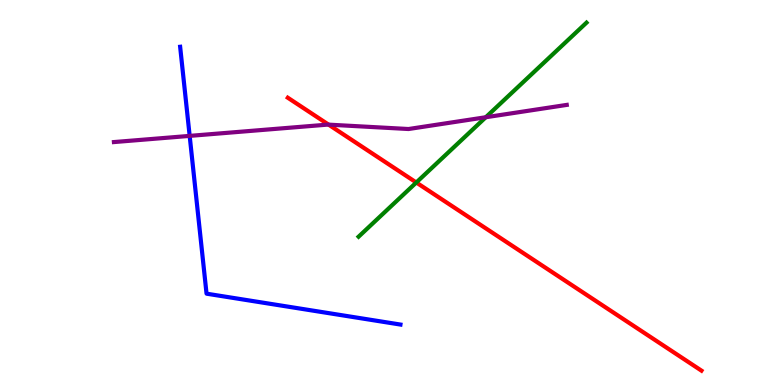[{'lines': ['blue', 'red'], 'intersections': []}, {'lines': ['green', 'red'], 'intersections': [{'x': 5.37, 'y': 5.26}]}, {'lines': ['purple', 'red'], 'intersections': [{'x': 4.24, 'y': 6.76}]}, {'lines': ['blue', 'green'], 'intersections': []}, {'lines': ['blue', 'purple'], 'intersections': [{'x': 2.45, 'y': 6.47}]}, {'lines': ['green', 'purple'], 'intersections': [{'x': 6.27, 'y': 6.95}]}]